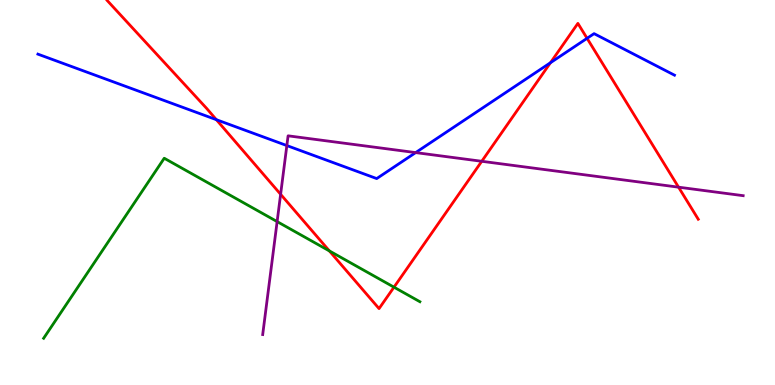[{'lines': ['blue', 'red'], 'intersections': [{'x': 2.79, 'y': 6.89}, {'x': 7.1, 'y': 8.37}, {'x': 7.58, 'y': 9.0}]}, {'lines': ['green', 'red'], 'intersections': [{'x': 4.25, 'y': 3.48}, {'x': 5.08, 'y': 2.54}]}, {'lines': ['purple', 'red'], 'intersections': [{'x': 3.62, 'y': 4.95}, {'x': 6.22, 'y': 5.81}, {'x': 8.76, 'y': 5.14}]}, {'lines': ['blue', 'green'], 'intersections': []}, {'lines': ['blue', 'purple'], 'intersections': [{'x': 3.7, 'y': 6.22}, {'x': 5.36, 'y': 6.04}]}, {'lines': ['green', 'purple'], 'intersections': [{'x': 3.58, 'y': 4.24}]}]